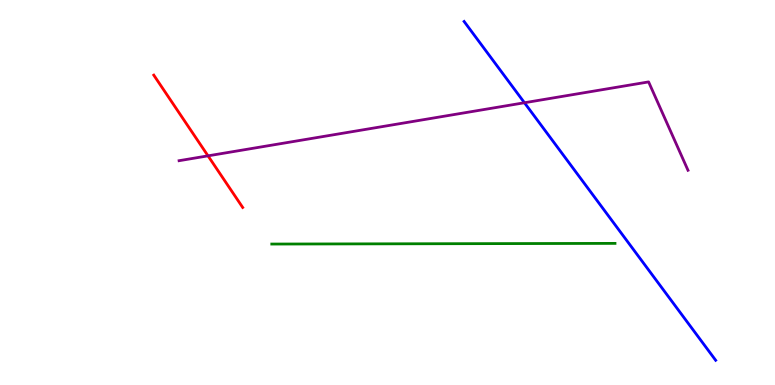[{'lines': ['blue', 'red'], 'intersections': []}, {'lines': ['green', 'red'], 'intersections': []}, {'lines': ['purple', 'red'], 'intersections': [{'x': 2.68, 'y': 5.95}]}, {'lines': ['blue', 'green'], 'intersections': []}, {'lines': ['blue', 'purple'], 'intersections': [{'x': 6.77, 'y': 7.33}]}, {'lines': ['green', 'purple'], 'intersections': []}]